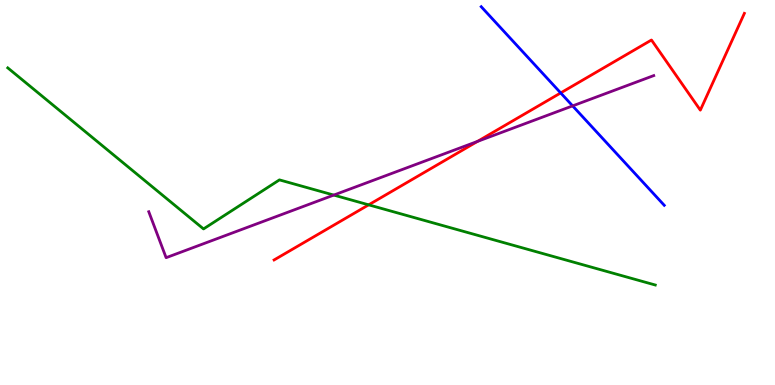[{'lines': ['blue', 'red'], 'intersections': [{'x': 7.23, 'y': 7.59}]}, {'lines': ['green', 'red'], 'intersections': [{'x': 4.76, 'y': 4.68}]}, {'lines': ['purple', 'red'], 'intersections': [{'x': 6.16, 'y': 6.33}]}, {'lines': ['blue', 'green'], 'intersections': []}, {'lines': ['blue', 'purple'], 'intersections': [{'x': 7.39, 'y': 7.25}]}, {'lines': ['green', 'purple'], 'intersections': [{'x': 4.31, 'y': 4.93}]}]